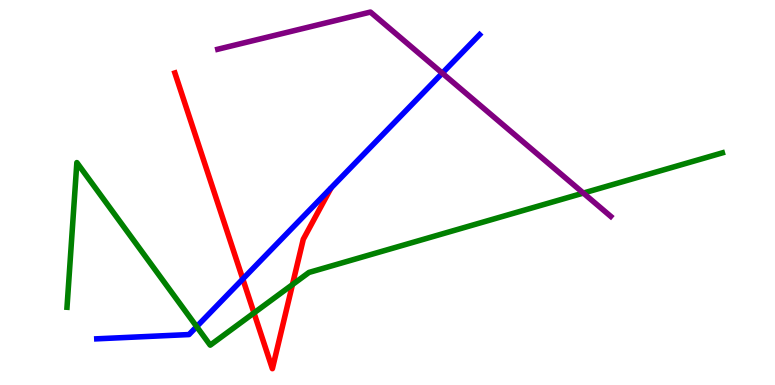[{'lines': ['blue', 'red'], 'intersections': [{'x': 3.13, 'y': 2.75}]}, {'lines': ['green', 'red'], 'intersections': [{'x': 3.28, 'y': 1.87}, {'x': 3.77, 'y': 2.61}]}, {'lines': ['purple', 'red'], 'intersections': []}, {'lines': ['blue', 'green'], 'intersections': [{'x': 2.54, 'y': 1.52}]}, {'lines': ['blue', 'purple'], 'intersections': [{'x': 5.71, 'y': 8.1}]}, {'lines': ['green', 'purple'], 'intersections': [{'x': 7.53, 'y': 4.99}]}]